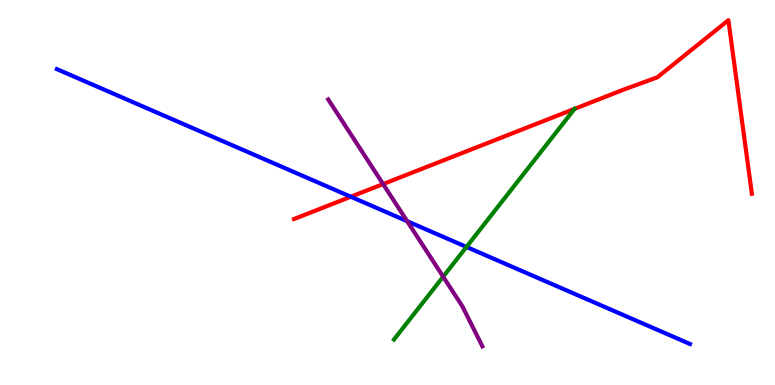[{'lines': ['blue', 'red'], 'intersections': [{'x': 4.53, 'y': 4.89}]}, {'lines': ['green', 'red'], 'intersections': [{'x': 7.41, 'y': 7.17}]}, {'lines': ['purple', 'red'], 'intersections': [{'x': 4.94, 'y': 5.22}]}, {'lines': ['blue', 'green'], 'intersections': [{'x': 6.02, 'y': 3.59}]}, {'lines': ['blue', 'purple'], 'intersections': [{'x': 5.25, 'y': 4.25}]}, {'lines': ['green', 'purple'], 'intersections': [{'x': 5.72, 'y': 2.81}]}]